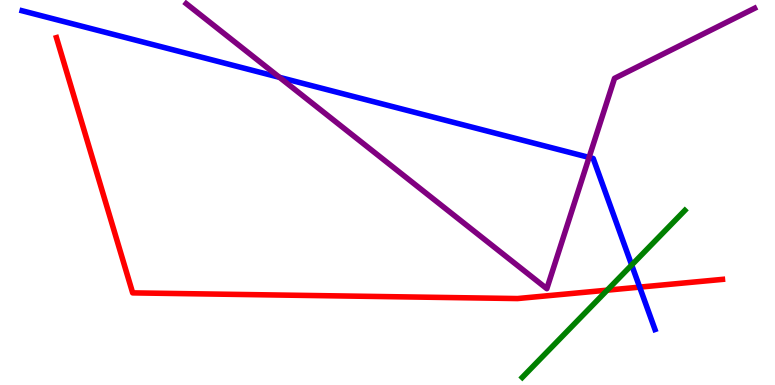[{'lines': ['blue', 'red'], 'intersections': [{'x': 8.25, 'y': 2.54}]}, {'lines': ['green', 'red'], 'intersections': [{'x': 7.83, 'y': 2.46}]}, {'lines': ['purple', 'red'], 'intersections': []}, {'lines': ['blue', 'green'], 'intersections': [{'x': 8.15, 'y': 3.12}]}, {'lines': ['blue', 'purple'], 'intersections': [{'x': 3.61, 'y': 7.99}, {'x': 7.6, 'y': 5.91}]}, {'lines': ['green', 'purple'], 'intersections': []}]